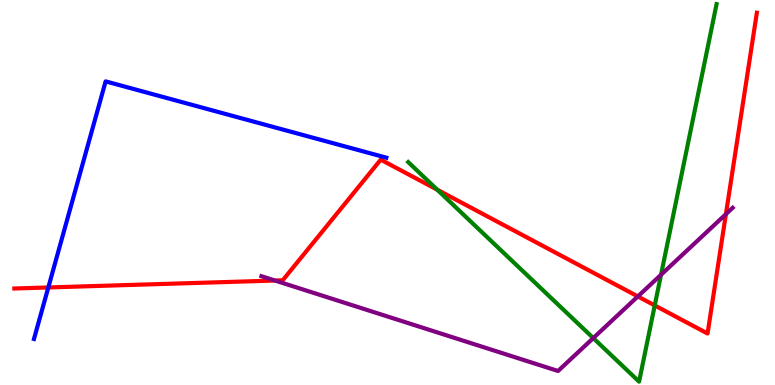[{'lines': ['blue', 'red'], 'intersections': [{'x': 0.623, 'y': 2.53}]}, {'lines': ['green', 'red'], 'intersections': [{'x': 5.64, 'y': 5.07}, {'x': 8.45, 'y': 2.07}]}, {'lines': ['purple', 'red'], 'intersections': [{'x': 3.55, 'y': 2.71}, {'x': 8.23, 'y': 2.3}, {'x': 9.37, 'y': 4.44}]}, {'lines': ['blue', 'green'], 'intersections': []}, {'lines': ['blue', 'purple'], 'intersections': []}, {'lines': ['green', 'purple'], 'intersections': [{'x': 7.66, 'y': 1.22}, {'x': 8.53, 'y': 2.86}]}]